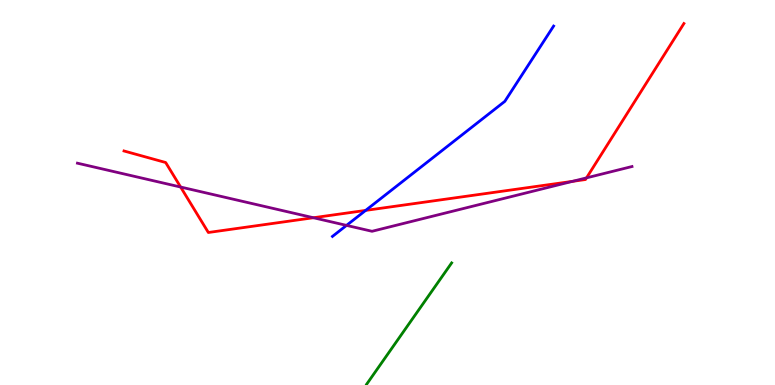[{'lines': ['blue', 'red'], 'intersections': [{'x': 4.72, 'y': 4.54}]}, {'lines': ['green', 'red'], 'intersections': []}, {'lines': ['purple', 'red'], 'intersections': [{'x': 2.33, 'y': 5.14}, {'x': 4.04, 'y': 4.34}, {'x': 7.39, 'y': 5.29}, {'x': 7.57, 'y': 5.38}]}, {'lines': ['blue', 'green'], 'intersections': []}, {'lines': ['blue', 'purple'], 'intersections': [{'x': 4.47, 'y': 4.15}]}, {'lines': ['green', 'purple'], 'intersections': []}]